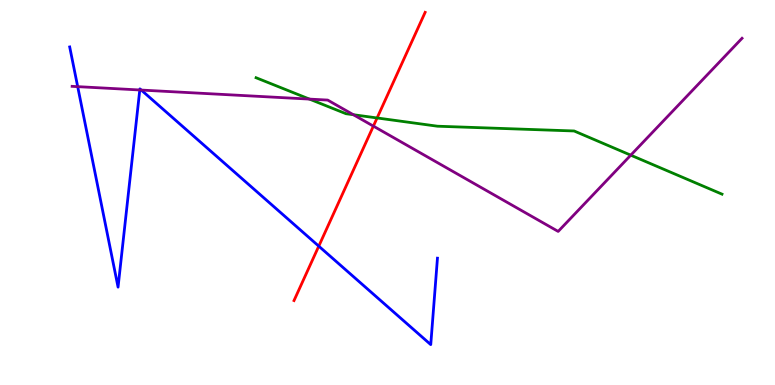[{'lines': ['blue', 'red'], 'intersections': [{'x': 4.11, 'y': 3.61}]}, {'lines': ['green', 'red'], 'intersections': [{'x': 4.87, 'y': 6.94}]}, {'lines': ['purple', 'red'], 'intersections': [{'x': 4.82, 'y': 6.72}]}, {'lines': ['blue', 'green'], 'intersections': []}, {'lines': ['blue', 'purple'], 'intersections': [{'x': 1.0, 'y': 7.75}, {'x': 1.8, 'y': 7.66}, {'x': 1.82, 'y': 7.66}]}, {'lines': ['green', 'purple'], 'intersections': [{'x': 3.99, 'y': 7.43}, {'x': 4.56, 'y': 7.02}, {'x': 8.14, 'y': 5.97}]}]